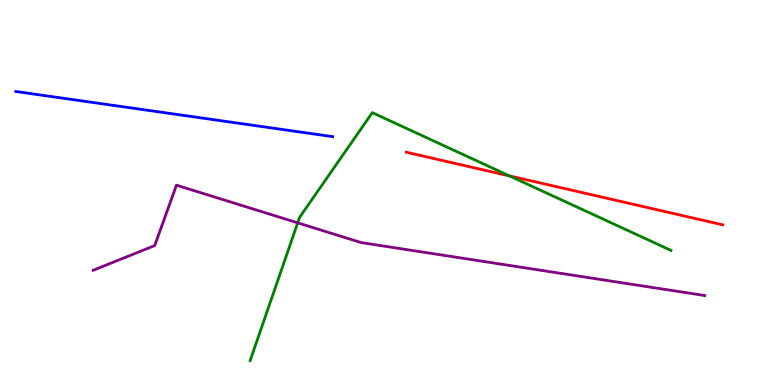[{'lines': ['blue', 'red'], 'intersections': []}, {'lines': ['green', 'red'], 'intersections': [{'x': 6.57, 'y': 5.43}]}, {'lines': ['purple', 'red'], 'intersections': []}, {'lines': ['blue', 'green'], 'intersections': []}, {'lines': ['blue', 'purple'], 'intersections': []}, {'lines': ['green', 'purple'], 'intersections': [{'x': 3.84, 'y': 4.21}]}]